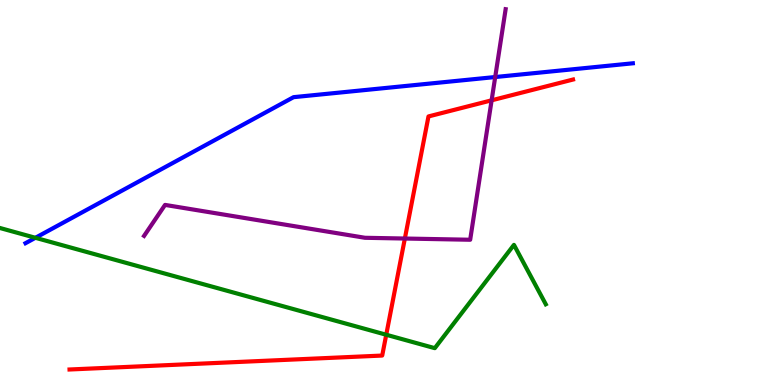[{'lines': ['blue', 'red'], 'intersections': []}, {'lines': ['green', 'red'], 'intersections': [{'x': 4.98, 'y': 1.31}]}, {'lines': ['purple', 'red'], 'intersections': [{'x': 5.22, 'y': 3.8}, {'x': 6.34, 'y': 7.39}]}, {'lines': ['blue', 'green'], 'intersections': [{'x': 0.457, 'y': 3.82}]}, {'lines': ['blue', 'purple'], 'intersections': [{'x': 6.39, 'y': 8.0}]}, {'lines': ['green', 'purple'], 'intersections': []}]